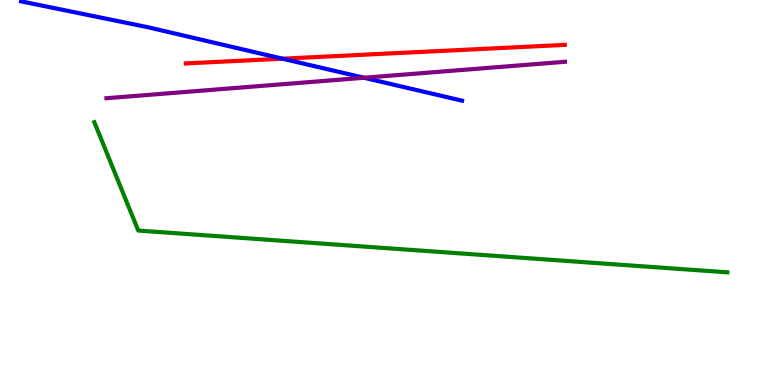[{'lines': ['blue', 'red'], 'intersections': [{'x': 3.64, 'y': 8.48}]}, {'lines': ['green', 'red'], 'intersections': []}, {'lines': ['purple', 'red'], 'intersections': []}, {'lines': ['blue', 'green'], 'intersections': []}, {'lines': ['blue', 'purple'], 'intersections': [{'x': 4.7, 'y': 7.98}]}, {'lines': ['green', 'purple'], 'intersections': []}]